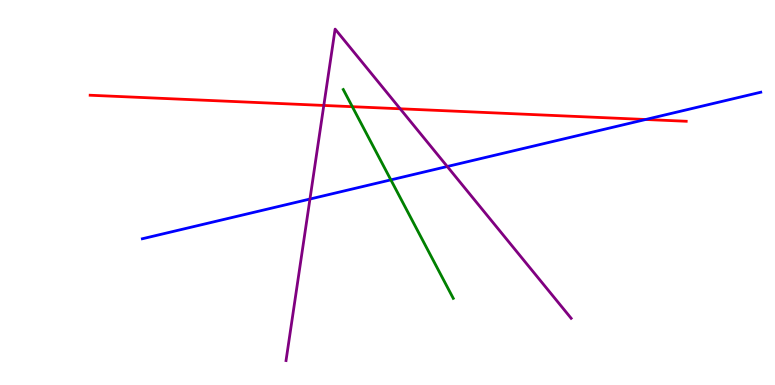[{'lines': ['blue', 'red'], 'intersections': [{'x': 8.33, 'y': 6.9}]}, {'lines': ['green', 'red'], 'intersections': [{'x': 4.55, 'y': 7.23}]}, {'lines': ['purple', 'red'], 'intersections': [{'x': 4.18, 'y': 7.26}, {'x': 5.16, 'y': 7.17}]}, {'lines': ['blue', 'green'], 'intersections': [{'x': 5.04, 'y': 5.33}]}, {'lines': ['blue', 'purple'], 'intersections': [{'x': 4.0, 'y': 4.83}, {'x': 5.77, 'y': 5.68}]}, {'lines': ['green', 'purple'], 'intersections': []}]